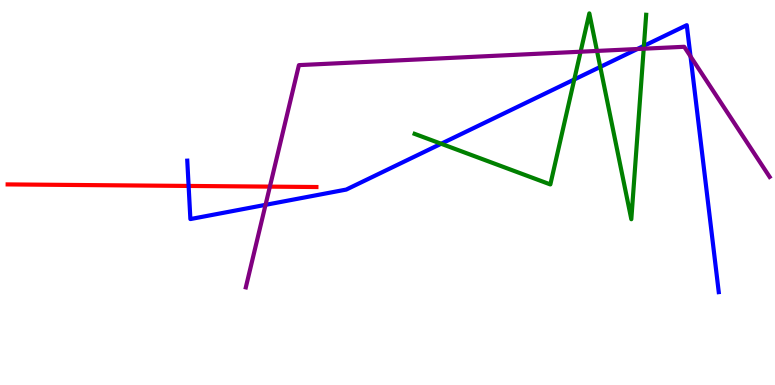[{'lines': ['blue', 'red'], 'intersections': [{'x': 2.43, 'y': 5.17}]}, {'lines': ['green', 'red'], 'intersections': []}, {'lines': ['purple', 'red'], 'intersections': [{'x': 3.48, 'y': 5.15}]}, {'lines': ['blue', 'green'], 'intersections': [{'x': 5.69, 'y': 6.27}, {'x': 7.41, 'y': 7.94}, {'x': 7.75, 'y': 8.26}, {'x': 8.31, 'y': 8.81}]}, {'lines': ['blue', 'purple'], 'intersections': [{'x': 3.43, 'y': 4.68}, {'x': 8.22, 'y': 8.73}, {'x': 8.91, 'y': 8.54}]}, {'lines': ['green', 'purple'], 'intersections': [{'x': 7.49, 'y': 8.66}, {'x': 7.7, 'y': 8.68}, {'x': 8.31, 'y': 8.73}]}]